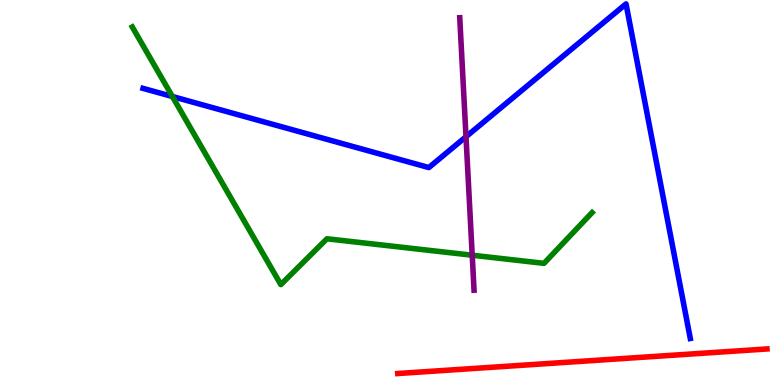[{'lines': ['blue', 'red'], 'intersections': []}, {'lines': ['green', 'red'], 'intersections': []}, {'lines': ['purple', 'red'], 'intersections': []}, {'lines': ['blue', 'green'], 'intersections': [{'x': 2.22, 'y': 7.49}]}, {'lines': ['blue', 'purple'], 'intersections': [{'x': 6.01, 'y': 6.45}]}, {'lines': ['green', 'purple'], 'intersections': [{'x': 6.09, 'y': 3.37}]}]